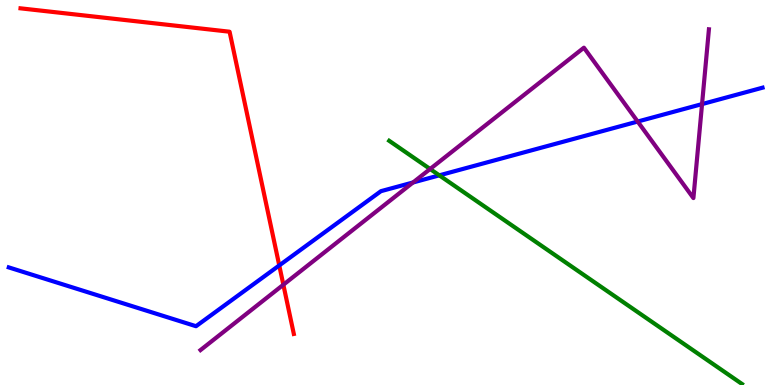[{'lines': ['blue', 'red'], 'intersections': [{'x': 3.6, 'y': 3.11}]}, {'lines': ['green', 'red'], 'intersections': []}, {'lines': ['purple', 'red'], 'intersections': [{'x': 3.66, 'y': 2.6}]}, {'lines': ['blue', 'green'], 'intersections': [{'x': 5.67, 'y': 5.45}]}, {'lines': ['blue', 'purple'], 'intersections': [{'x': 5.33, 'y': 5.26}, {'x': 8.23, 'y': 6.84}, {'x': 9.06, 'y': 7.3}]}, {'lines': ['green', 'purple'], 'intersections': [{'x': 5.55, 'y': 5.61}]}]